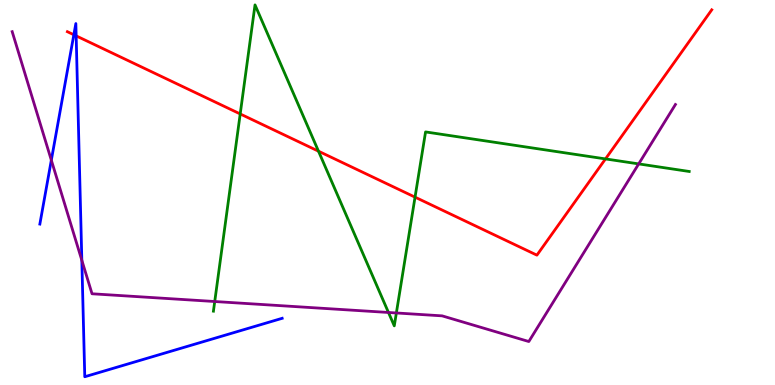[{'lines': ['blue', 'red'], 'intersections': [{'x': 0.953, 'y': 9.1}, {'x': 0.983, 'y': 9.07}]}, {'lines': ['green', 'red'], 'intersections': [{'x': 3.1, 'y': 7.04}, {'x': 4.11, 'y': 6.07}, {'x': 5.36, 'y': 4.88}, {'x': 7.81, 'y': 5.87}]}, {'lines': ['purple', 'red'], 'intersections': []}, {'lines': ['blue', 'green'], 'intersections': []}, {'lines': ['blue', 'purple'], 'intersections': [{'x': 0.662, 'y': 5.84}, {'x': 1.06, 'y': 3.24}]}, {'lines': ['green', 'purple'], 'intersections': [{'x': 2.77, 'y': 2.17}, {'x': 5.01, 'y': 1.88}, {'x': 5.11, 'y': 1.87}, {'x': 8.24, 'y': 5.74}]}]